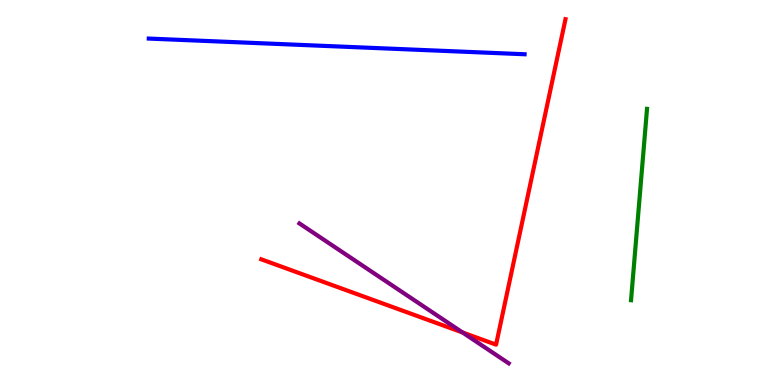[{'lines': ['blue', 'red'], 'intersections': []}, {'lines': ['green', 'red'], 'intersections': []}, {'lines': ['purple', 'red'], 'intersections': [{'x': 5.97, 'y': 1.36}]}, {'lines': ['blue', 'green'], 'intersections': []}, {'lines': ['blue', 'purple'], 'intersections': []}, {'lines': ['green', 'purple'], 'intersections': []}]